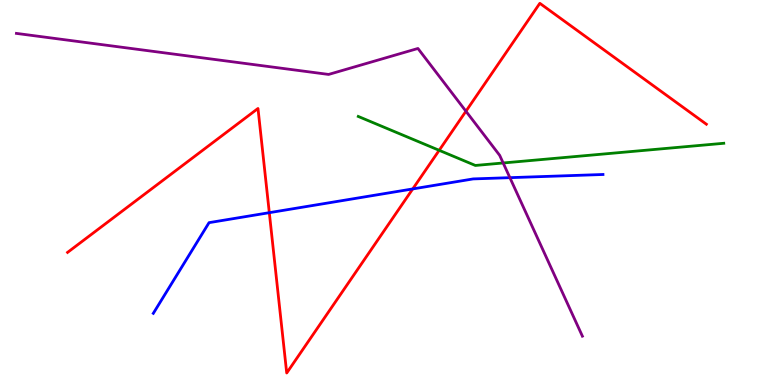[{'lines': ['blue', 'red'], 'intersections': [{'x': 3.47, 'y': 4.48}, {'x': 5.33, 'y': 5.09}]}, {'lines': ['green', 'red'], 'intersections': [{'x': 5.67, 'y': 6.1}]}, {'lines': ['purple', 'red'], 'intersections': [{'x': 6.01, 'y': 7.11}]}, {'lines': ['blue', 'green'], 'intersections': []}, {'lines': ['blue', 'purple'], 'intersections': [{'x': 6.58, 'y': 5.39}]}, {'lines': ['green', 'purple'], 'intersections': [{'x': 6.49, 'y': 5.77}]}]